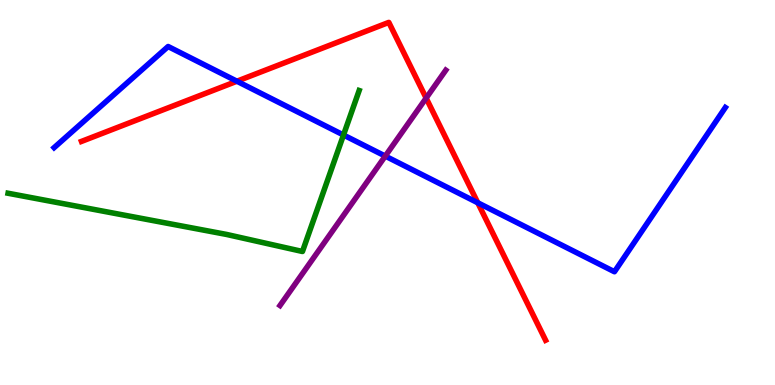[{'lines': ['blue', 'red'], 'intersections': [{'x': 3.06, 'y': 7.89}, {'x': 6.16, 'y': 4.73}]}, {'lines': ['green', 'red'], 'intersections': []}, {'lines': ['purple', 'red'], 'intersections': [{'x': 5.5, 'y': 7.45}]}, {'lines': ['blue', 'green'], 'intersections': [{'x': 4.43, 'y': 6.49}]}, {'lines': ['blue', 'purple'], 'intersections': [{'x': 4.97, 'y': 5.95}]}, {'lines': ['green', 'purple'], 'intersections': []}]